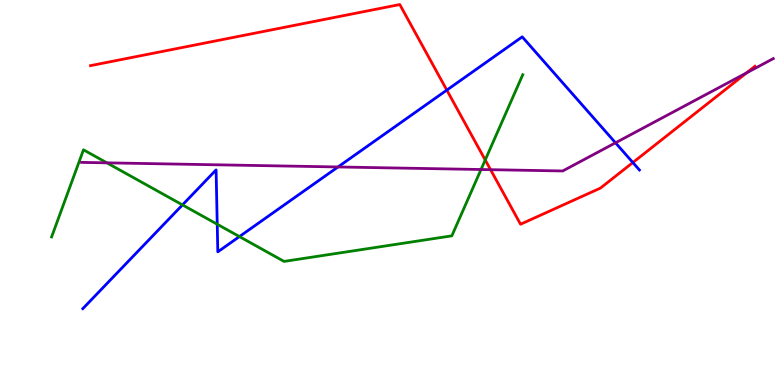[{'lines': ['blue', 'red'], 'intersections': [{'x': 5.77, 'y': 7.66}, {'x': 8.17, 'y': 5.78}]}, {'lines': ['green', 'red'], 'intersections': [{'x': 6.26, 'y': 5.84}]}, {'lines': ['purple', 'red'], 'intersections': [{'x': 6.33, 'y': 5.59}, {'x': 9.63, 'y': 8.11}]}, {'lines': ['blue', 'green'], 'intersections': [{'x': 2.35, 'y': 4.68}, {'x': 2.8, 'y': 4.18}, {'x': 3.09, 'y': 3.85}]}, {'lines': ['blue', 'purple'], 'intersections': [{'x': 4.36, 'y': 5.66}, {'x': 7.94, 'y': 6.29}]}, {'lines': ['green', 'purple'], 'intersections': [{'x': 1.38, 'y': 5.77}, {'x': 6.21, 'y': 5.6}]}]